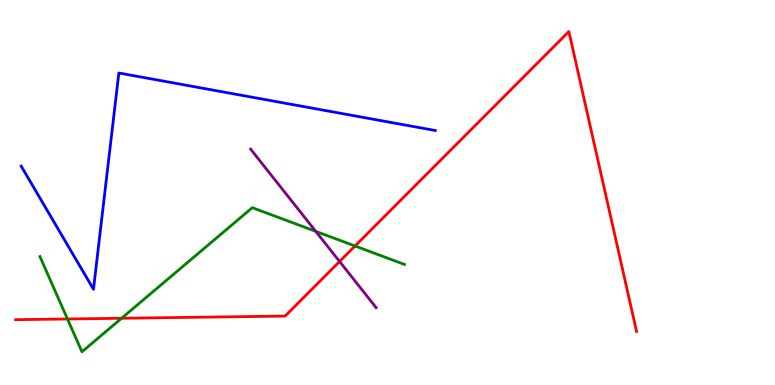[{'lines': ['blue', 'red'], 'intersections': []}, {'lines': ['green', 'red'], 'intersections': [{'x': 0.871, 'y': 1.71}, {'x': 1.57, 'y': 1.73}, {'x': 4.58, 'y': 3.61}]}, {'lines': ['purple', 'red'], 'intersections': [{'x': 4.38, 'y': 3.21}]}, {'lines': ['blue', 'green'], 'intersections': []}, {'lines': ['blue', 'purple'], 'intersections': []}, {'lines': ['green', 'purple'], 'intersections': [{'x': 4.07, 'y': 3.99}]}]